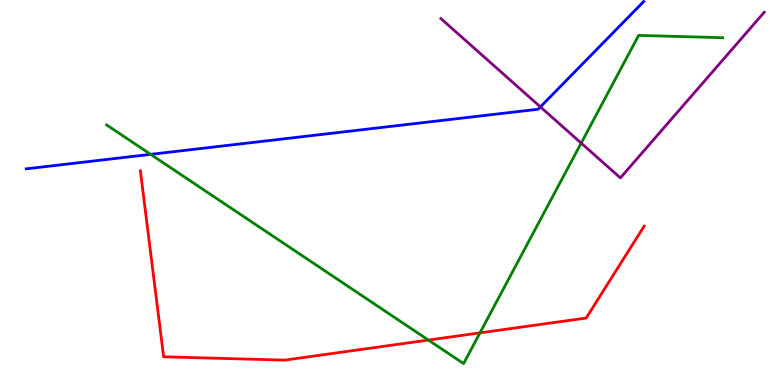[{'lines': ['blue', 'red'], 'intersections': []}, {'lines': ['green', 'red'], 'intersections': [{'x': 5.53, 'y': 1.17}, {'x': 6.19, 'y': 1.35}]}, {'lines': ['purple', 'red'], 'intersections': []}, {'lines': ['blue', 'green'], 'intersections': [{'x': 1.94, 'y': 5.99}]}, {'lines': ['blue', 'purple'], 'intersections': [{'x': 6.97, 'y': 7.22}]}, {'lines': ['green', 'purple'], 'intersections': [{'x': 7.5, 'y': 6.28}]}]